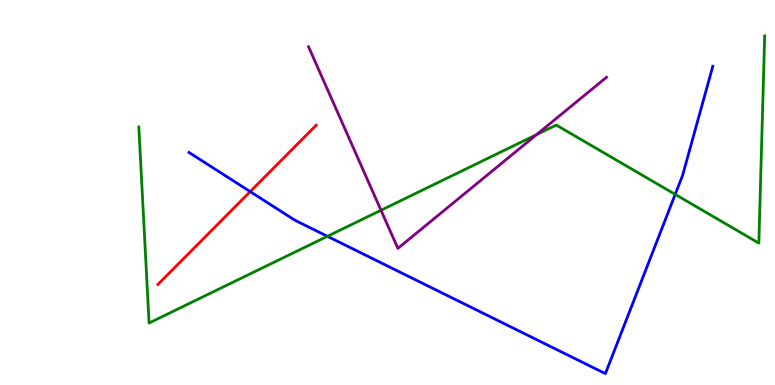[{'lines': ['blue', 'red'], 'intersections': [{'x': 3.23, 'y': 5.02}]}, {'lines': ['green', 'red'], 'intersections': []}, {'lines': ['purple', 'red'], 'intersections': []}, {'lines': ['blue', 'green'], 'intersections': [{'x': 4.22, 'y': 3.86}, {'x': 8.71, 'y': 4.95}]}, {'lines': ['blue', 'purple'], 'intersections': []}, {'lines': ['green', 'purple'], 'intersections': [{'x': 4.92, 'y': 4.54}, {'x': 6.92, 'y': 6.5}]}]